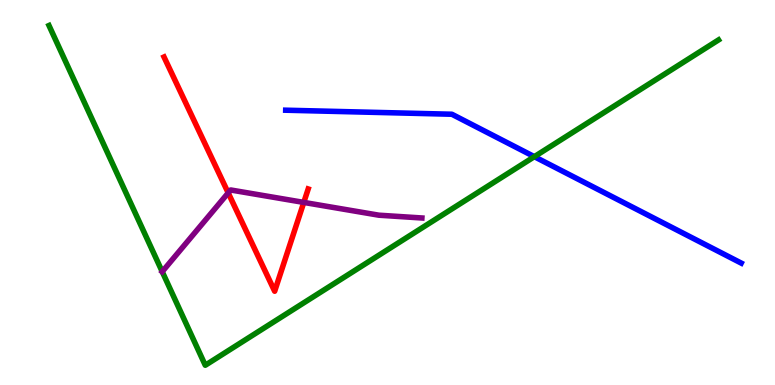[{'lines': ['blue', 'red'], 'intersections': []}, {'lines': ['green', 'red'], 'intersections': []}, {'lines': ['purple', 'red'], 'intersections': [{'x': 2.94, 'y': 4.99}, {'x': 3.92, 'y': 4.74}]}, {'lines': ['blue', 'green'], 'intersections': [{'x': 6.89, 'y': 5.93}]}, {'lines': ['blue', 'purple'], 'intersections': []}, {'lines': ['green', 'purple'], 'intersections': [{'x': 2.09, 'y': 2.94}]}]